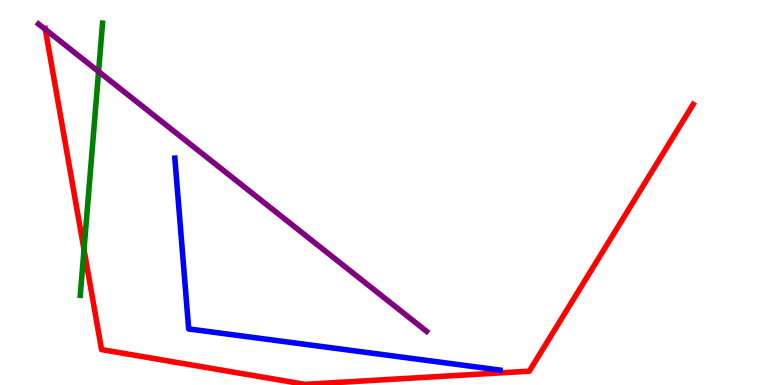[{'lines': ['blue', 'red'], 'intersections': []}, {'lines': ['green', 'red'], 'intersections': [{'x': 1.08, 'y': 3.52}]}, {'lines': ['purple', 'red'], 'intersections': [{'x': 0.585, 'y': 9.24}]}, {'lines': ['blue', 'green'], 'intersections': []}, {'lines': ['blue', 'purple'], 'intersections': []}, {'lines': ['green', 'purple'], 'intersections': [{'x': 1.27, 'y': 8.14}]}]